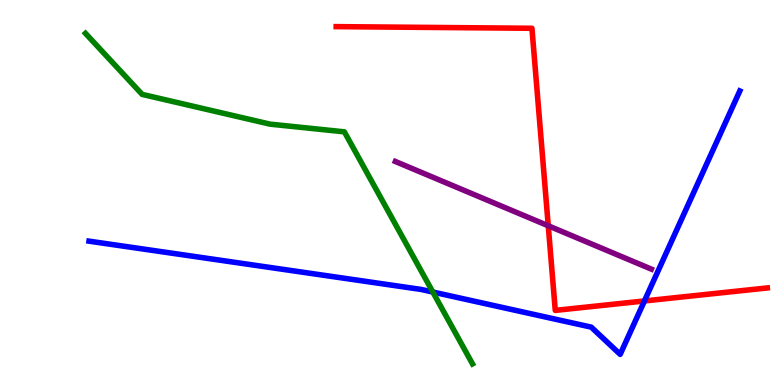[{'lines': ['blue', 'red'], 'intersections': [{'x': 8.32, 'y': 2.18}]}, {'lines': ['green', 'red'], 'intersections': []}, {'lines': ['purple', 'red'], 'intersections': [{'x': 7.07, 'y': 4.14}]}, {'lines': ['blue', 'green'], 'intersections': [{'x': 5.58, 'y': 2.41}]}, {'lines': ['blue', 'purple'], 'intersections': []}, {'lines': ['green', 'purple'], 'intersections': []}]